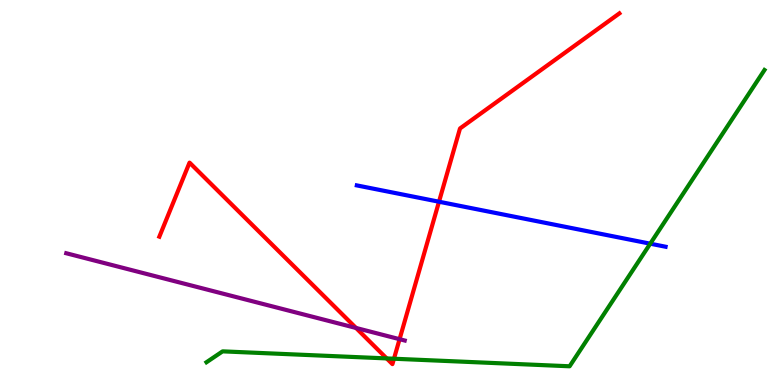[{'lines': ['blue', 'red'], 'intersections': [{'x': 5.66, 'y': 4.76}]}, {'lines': ['green', 'red'], 'intersections': [{'x': 4.99, 'y': 0.691}, {'x': 5.08, 'y': 0.682}]}, {'lines': ['purple', 'red'], 'intersections': [{'x': 4.59, 'y': 1.48}, {'x': 5.16, 'y': 1.19}]}, {'lines': ['blue', 'green'], 'intersections': [{'x': 8.39, 'y': 3.67}]}, {'lines': ['blue', 'purple'], 'intersections': []}, {'lines': ['green', 'purple'], 'intersections': []}]